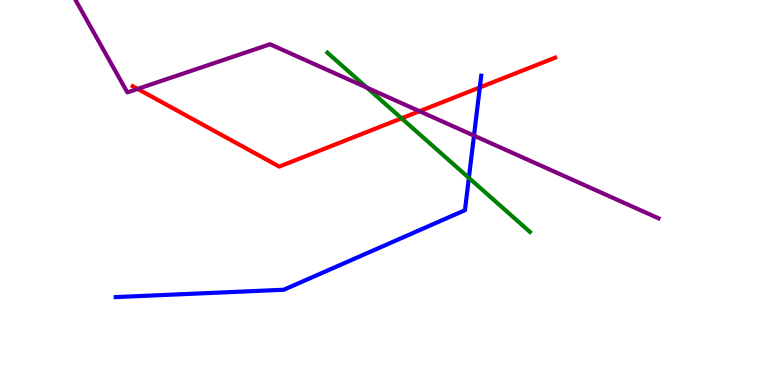[{'lines': ['blue', 'red'], 'intersections': [{'x': 6.19, 'y': 7.73}]}, {'lines': ['green', 'red'], 'intersections': [{'x': 5.18, 'y': 6.93}]}, {'lines': ['purple', 'red'], 'intersections': [{'x': 1.78, 'y': 7.69}, {'x': 5.41, 'y': 7.11}]}, {'lines': ['blue', 'green'], 'intersections': [{'x': 6.05, 'y': 5.38}]}, {'lines': ['blue', 'purple'], 'intersections': [{'x': 6.12, 'y': 6.48}]}, {'lines': ['green', 'purple'], 'intersections': [{'x': 4.73, 'y': 7.72}]}]